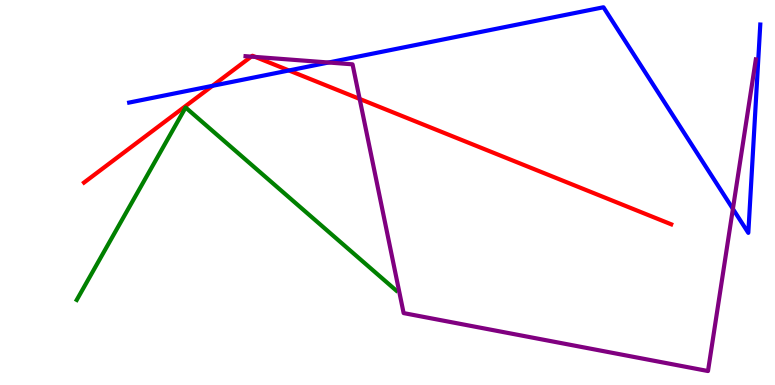[{'lines': ['blue', 'red'], 'intersections': [{'x': 2.74, 'y': 7.77}, {'x': 3.73, 'y': 8.17}]}, {'lines': ['green', 'red'], 'intersections': []}, {'lines': ['purple', 'red'], 'intersections': [{'x': 3.24, 'y': 8.53}, {'x': 3.29, 'y': 8.52}, {'x': 4.64, 'y': 7.43}]}, {'lines': ['blue', 'green'], 'intersections': []}, {'lines': ['blue', 'purple'], 'intersections': [{'x': 4.24, 'y': 8.38}, {'x': 9.46, 'y': 4.58}]}, {'lines': ['green', 'purple'], 'intersections': []}]